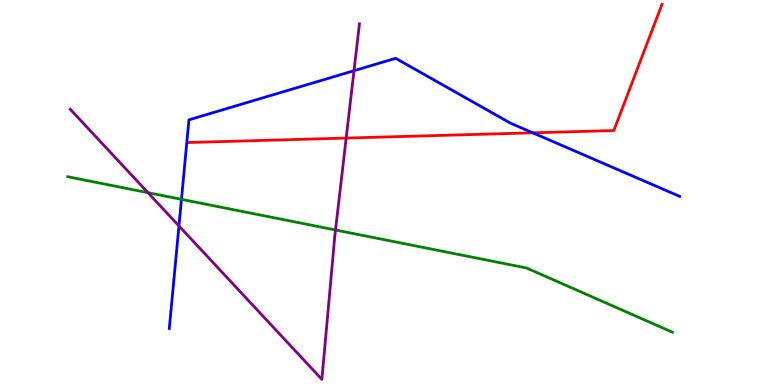[{'lines': ['blue', 'red'], 'intersections': [{'x': 6.87, 'y': 6.55}]}, {'lines': ['green', 'red'], 'intersections': []}, {'lines': ['purple', 'red'], 'intersections': [{'x': 4.47, 'y': 6.41}]}, {'lines': ['blue', 'green'], 'intersections': [{'x': 2.34, 'y': 4.82}]}, {'lines': ['blue', 'purple'], 'intersections': [{'x': 2.31, 'y': 4.13}, {'x': 4.57, 'y': 8.16}]}, {'lines': ['green', 'purple'], 'intersections': [{'x': 1.91, 'y': 5.0}, {'x': 4.33, 'y': 4.03}]}]